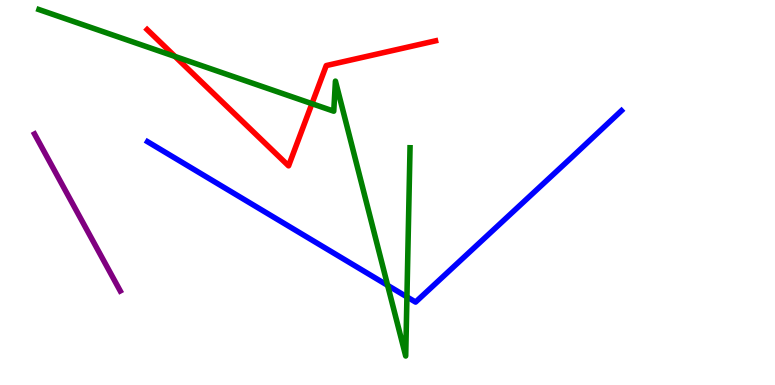[{'lines': ['blue', 'red'], 'intersections': []}, {'lines': ['green', 'red'], 'intersections': [{'x': 2.26, 'y': 8.53}, {'x': 4.03, 'y': 7.31}]}, {'lines': ['purple', 'red'], 'intersections': []}, {'lines': ['blue', 'green'], 'intersections': [{'x': 5.0, 'y': 2.59}, {'x': 5.25, 'y': 2.29}]}, {'lines': ['blue', 'purple'], 'intersections': []}, {'lines': ['green', 'purple'], 'intersections': []}]